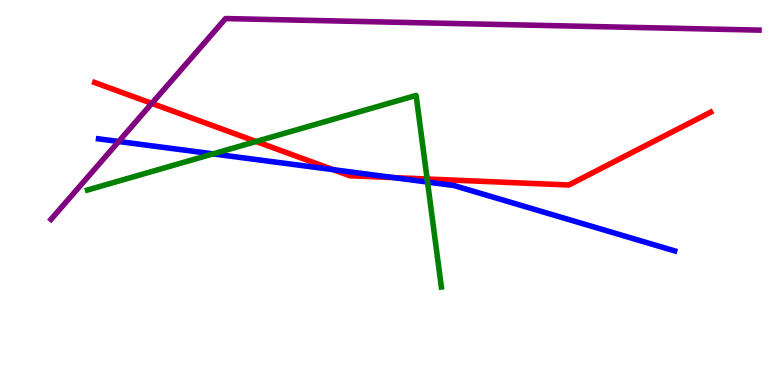[{'lines': ['blue', 'red'], 'intersections': [{'x': 4.3, 'y': 5.59}, {'x': 5.08, 'y': 5.39}]}, {'lines': ['green', 'red'], 'intersections': [{'x': 3.3, 'y': 6.32}, {'x': 5.51, 'y': 5.35}]}, {'lines': ['purple', 'red'], 'intersections': [{'x': 1.96, 'y': 7.31}]}, {'lines': ['blue', 'green'], 'intersections': [{'x': 2.75, 'y': 6.0}, {'x': 5.52, 'y': 5.27}]}, {'lines': ['blue', 'purple'], 'intersections': [{'x': 1.53, 'y': 6.32}]}, {'lines': ['green', 'purple'], 'intersections': []}]